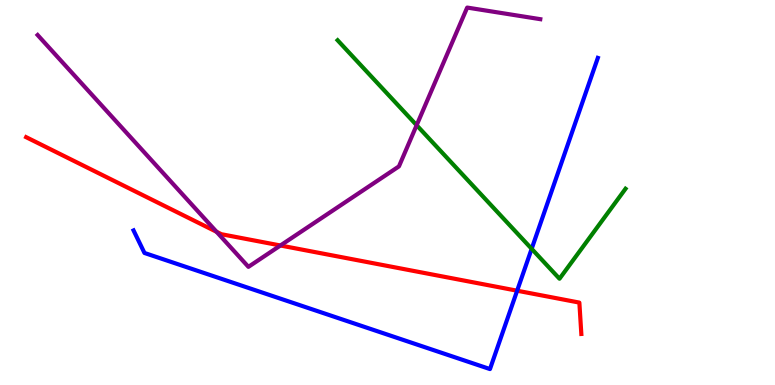[{'lines': ['blue', 'red'], 'intersections': [{'x': 6.67, 'y': 2.45}]}, {'lines': ['green', 'red'], 'intersections': []}, {'lines': ['purple', 'red'], 'intersections': [{'x': 2.79, 'y': 3.98}, {'x': 3.62, 'y': 3.62}]}, {'lines': ['blue', 'green'], 'intersections': [{'x': 6.86, 'y': 3.54}]}, {'lines': ['blue', 'purple'], 'intersections': []}, {'lines': ['green', 'purple'], 'intersections': [{'x': 5.38, 'y': 6.75}]}]